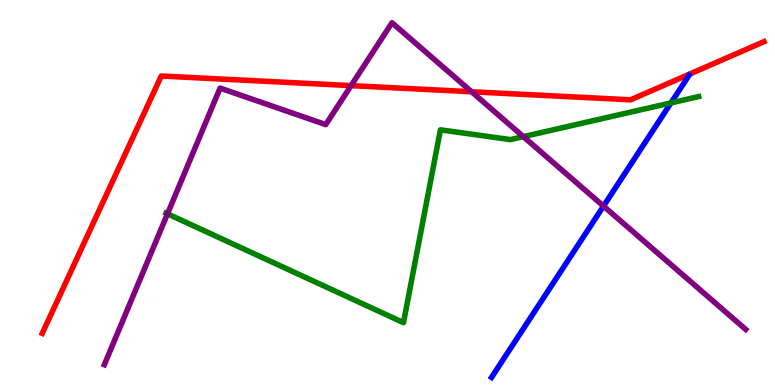[{'lines': ['blue', 'red'], 'intersections': []}, {'lines': ['green', 'red'], 'intersections': []}, {'lines': ['purple', 'red'], 'intersections': [{'x': 4.53, 'y': 7.78}, {'x': 6.08, 'y': 7.62}]}, {'lines': ['blue', 'green'], 'intersections': [{'x': 8.66, 'y': 7.33}]}, {'lines': ['blue', 'purple'], 'intersections': [{'x': 7.79, 'y': 4.65}]}, {'lines': ['green', 'purple'], 'intersections': [{'x': 2.16, 'y': 4.45}, {'x': 6.75, 'y': 6.45}]}]